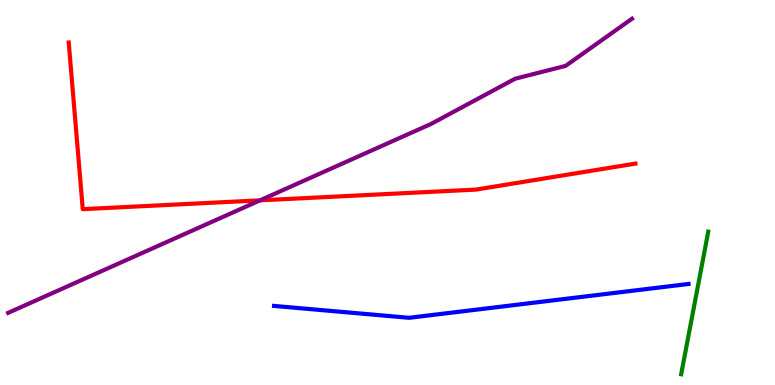[{'lines': ['blue', 'red'], 'intersections': []}, {'lines': ['green', 'red'], 'intersections': []}, {'lines': ['purple', 'red'], 'intersections': [{'x': 3.36, 'y': 4.8}]}, {'lines': ['blue', 'green'], 'intersections': []}, {'lines': ['blue', 'purple'], 'intersections': []}, {'lines': ['green', 'purple'], 'intersections': []}]